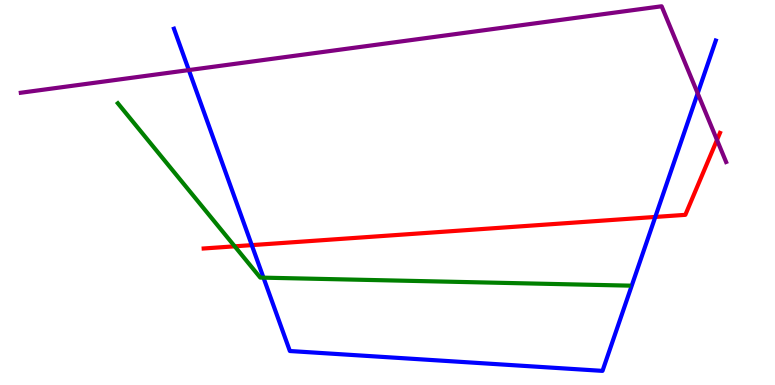[{'lines': ['blue', 'red'], 'intersections': [{'x': 3.25, 'y': 3.63}, {'x': 8.46, 'y': 4.37}]}, {'lines': ['green', 'red'], 'intersections': [{'x': 3.03, 'y': 3.6}]}, {'lines': ['purple', 'red'], 'intersections': [{'x': 9.25, 'y': 6.36}]}, {'lines': ['blue', 'green'], 'intersections': [{'x': 3.4, 'y': 2.79}]}, {'lines': ['blue', 'purple'], 'intersections': [{'x': 2.44, 'y': 8.18}, {'x': 9.0, 'y': 7.58}]}, {'lines': ['green', 'purple'], 'intersections': []}]